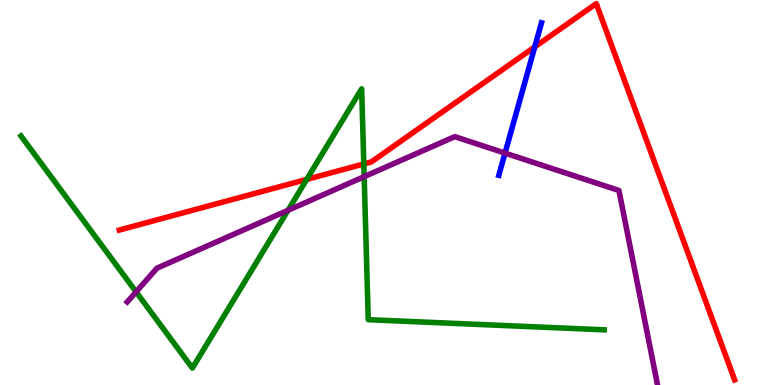[{'lines': ['blue', 'red'], 'intersections': [{'x': 6.9, 'y': 8.78}]}, {'lines': ['green', 'red'], 'intersections': [{'x': 3.96, 'y': 5.34}, {'x': 4.69, 'y': 5.74}]}, {'lines': ['purple', 'red'], 'intersections': []}, {'lines': ['blue', 'green'], 'intersections': []}, {'lines': ['blue', 'purple'], 'intersections': [{'x': 6.52, 'y': 6.02}]}, {'lines': ['green', 'purple'], 'intersections': [{'x': 1.76, 'y': 2.42}, {'x': 3.72, 'y': 4.54}, {'x': 4.7, 'y': 5.41}]}]